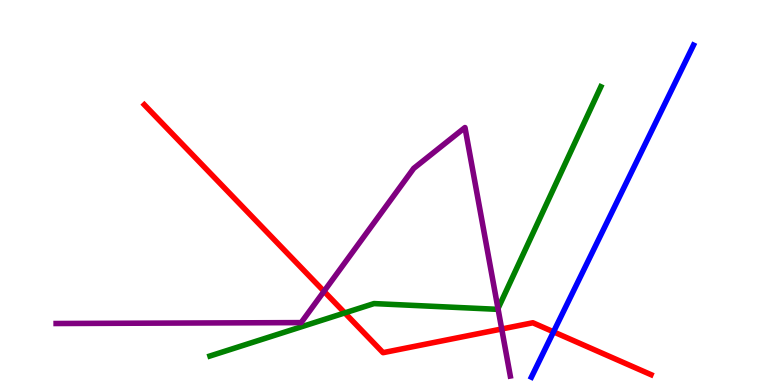[{'lines': ['blue', 'red'], 'intersections': [{'x': 7.14, 'y': 1.38}]}, {'lines': ['green', 'red'], 'intersections': [{'x': 4.45, 'y': 1.87}]}, {'lines': ['purple', 'red'], 'intersections': [{'x': 4.18, 'y': 2.43}, {'x': 6.47, 'y': 1.45}]}, {'lines': ['blue', 'green'], 'intersections': []}, {'lines': ['blue', 'purple'], 'intersections': []}, {'lines': ['green', 'purple'], 'intersections': [{'x': 6.43, 'y': 1.98}]}]